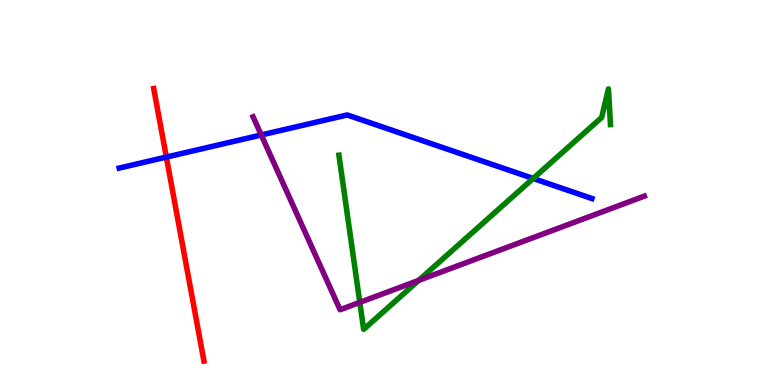[{'lines': ['blue', 'red'], 'intersections': [{'x': 2.15, 'y': 5.92}]}, {'lines': ['green', 'red'], 'intersections': []}, {'lines': ['purple', 'red'], 'intersections': []}, {'lines': ['blue', 'green'], 'intersections': [{'x': 6.88, 'y': 5.36}]}, {'lines': ['blue', 'purple'], 'intersections': [{'x': 3.37, 'y': 6.49}]}, {'lines': ['green', 'purple'], 'intersections': [{'x': 4.64, 'y': 2.15}, {'x': 5.4, 'y': 2.72}]}]